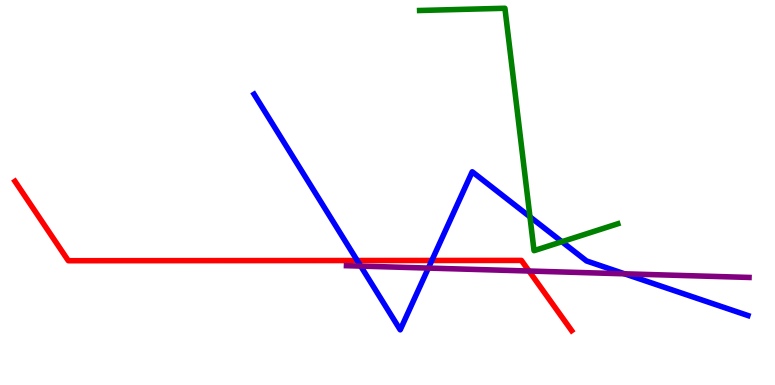[{'lines': ['blue', 'red'], 'intersections': [{'x': 4.61, 'y': 3.23}, {'x': 5.57, 'y': 3.23}]}, {'lines': ['green', 'red'], 'intersections': []}, {'lines': ['purple', 'red'], 'intersections': [{'x': 6.83, 'y': 2.96}]}, {'lines': ['blue', 'green'], 'intersections': [{'x': 6.84, 'y': 4.37}, {'x': 7.25, 'y': 3.72}]}, {'lines': ['blue', 'purple'], 'intersections': [{'x': 4.65, 'y': 3.09}, {'x': 5.53, 'y': 3.04}, {'x': 8.06, 'y': 2.89}]}, {'lines': ['green', 'purple'], 'intersections': []}]